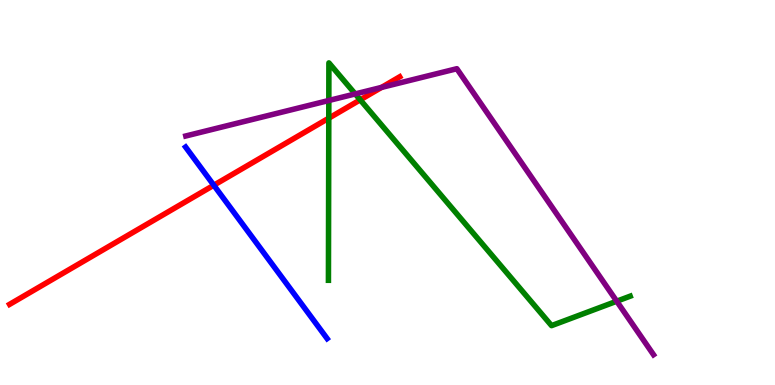[{'lines': ['blue', 'red'], 'intersections': [{'x': 2.76, 'y': 5.19}]}, {'lines': ['green', 'red'], 'intersections': [{'x': 4.24, 'y': 6.93}, {'x': 4.65, 'y': 7.41}]}, {'lines': ['purple', 'red'], 'intersections': [{'x': 4.92, 'y': 7.73}]}, {'lines': ['blue', 'green'], 'intersections': []}, {'lines': ['blue', 'purple'], 'intersections': []}, {'lines': ['green', 'purple'], 'intersections': [{'x': 4.24, 'y': 7.39}, {'x': 4.58, 'y': 7.56}, {'x': 7.96, 'y': 2.18}]}]